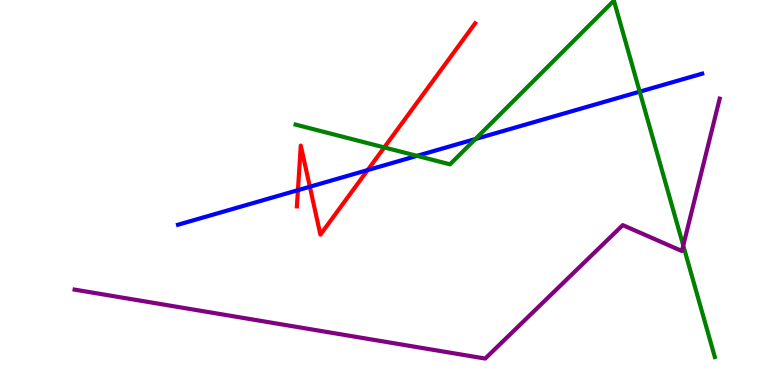[{'lines': ['blue', 'red'], 'intersections': [{'x': 3.84, 'y': 5.06}, {'x': 4.0, 'y': 5.15}, {'x': 4.74, 'y': 5.58}]}, {'lines': ['green', 'red'], 'intersections': [{'x': 4.96, 'y': 6.17}]}, {'lines': ['purple', 'red'], 'intersections': []}, {'lines': ['blue', 'green'], 'intersections': [{'x': 5.38, 'y': 5.95}, {'x': 6.13, 'y': 6.39}, {'x': 8.25, 'y': 7.62}]}, {'lines': ['blue', 'purple'], 'intersections': []}, {'lines': ['green', 'purple'], 'intersections': [{'x': 8.82, 'y': 3.62}]}]